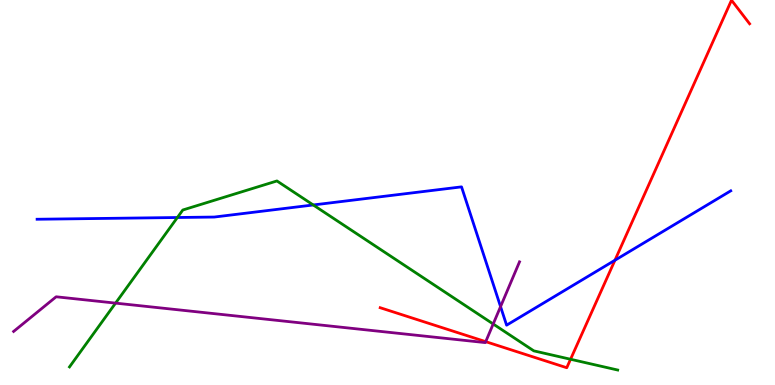[{'lines': ['blue', 'red'], 'intersections': [{'x': 7.93, 'y': 3.24}]}, {'lines': ['green', 'red'], 'intersections': [{'x': 7.36, 'y': 0.669}]}, {'lines': ['purple', 'red'], 'intersections': [{'x': 6.27, 'y': 1.13}]}, {'lines': ['blue', 'green'], 'intersections': [{'x': 2.29, 'y': 4.35}, {'x': 4.04, 'y': 4.68}]}, {'lines': ['blue', 'purple'], 'intersections': [{'x': 6.46, 'y': 2.04}]}, {'lines': ['green', 'purple'], 'intersections': [{'x': 1.49, 'y': 2.13}, {'x': 6.36, 'y': 1.58}]}]